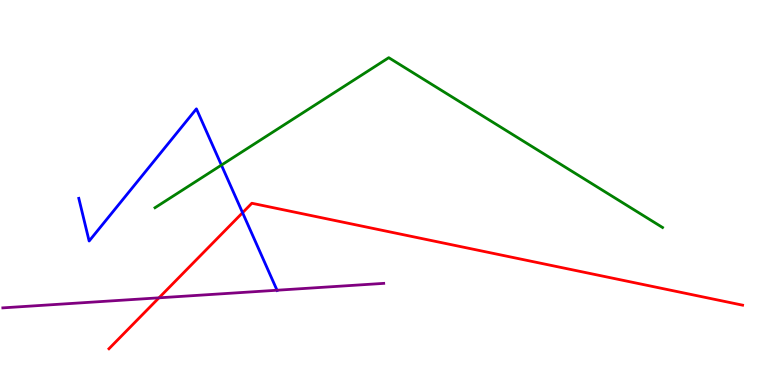[{'lines': ['blue', 'red'], 'intersections': [{'x': 3.13, 'y': 4.48}]}, {'lines': ['green', 'red'], 'intersections': []}, {'lines': ['purple', 'red'], 'intersections': [{'x': 2.05, 'y': 2.26}]}, {'lines': ['blue', 'green'], 'intersections': [{'x': 2.86, 'y': 5.71}]}, {'lines': ['blue', 'purple'], 'intersections': [{'x': 3.57, 'y': 2.46}]}, {'lines': ['green', 'purple'], 'intersections': []}]